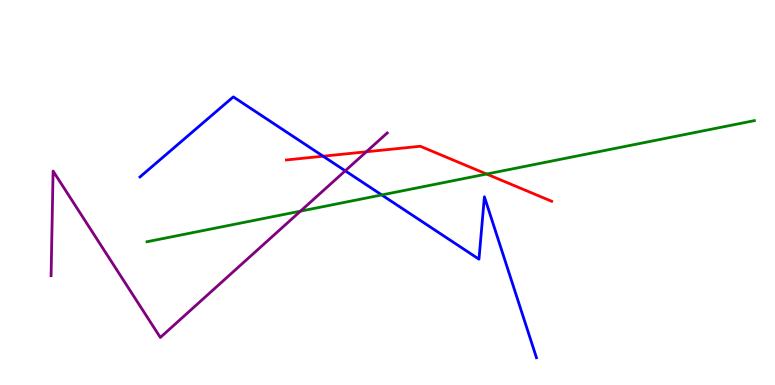[{'lines': ['blue', 'red'], 'intersections': [{'x': 4.17, 'y': 5.94}]}, {'lines': ['green', 'red'], 'intersections': [{'x': 6.28, 'y': 5.48}]}, {'lines': ['purple', 'red'], 'intersections': [{'x': 4.73, 'y': 6.06}]}, {'lines': ['blue', 'green'], 'intersections': [{'x': 4.93, 'y': 4.94}]}, {'lines': ['blue', 'purple'], 'intersections': [{'x': 4.45, 'y': 5.56}]}, {'lines': ['green', 'purple'], 'intersections': [{'x': 3.88, 'y': 4.52}]}]